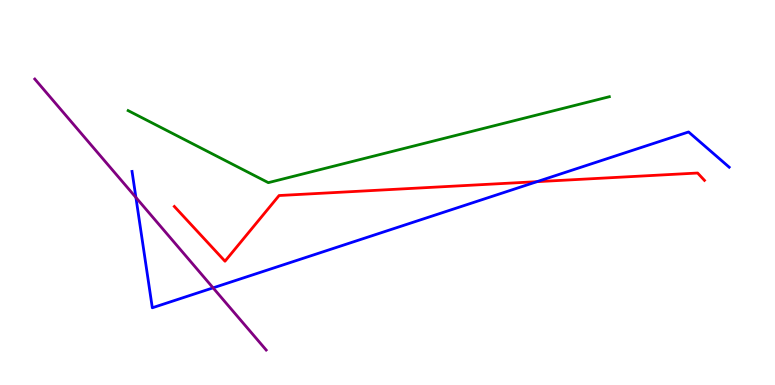[{'lines': ['blue', 'red'], 'intersections': [{'x': 6.93, 'y': 5.28}]}, {'lines': ['green', 'red'], 'intersections': []}, {'lines': ['purple', 'red'], 'intersections': []}, {'lines': ['blue', 'green'], 'intersections': []}, {'lines': ['blue', 'purple'], 'intersections': [{'x': 1.75, 'y': 4.87}, {'x': 2.75, 'y': 2.52}]}, {'lines': ['green', 'purple'], 'intersections': []}]